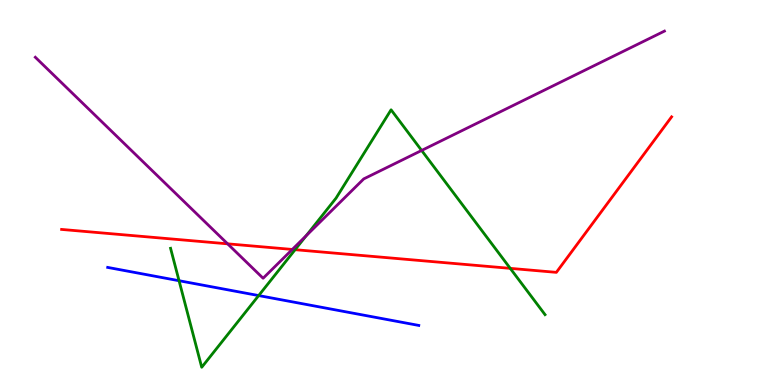[{'lines': ['blue', 'red'], 'intersections': []}, {'lines': ['green', 'red'], 'intersections': [{'x': 3.81, 'y': 3.51}, {'x': 6.58, 'y': 3.03}]}, {'lines': ['purple', 'red'], 'intersections': [{'x': 2.94, 'y': 3.67}, {'x': 3.77, 'y': 3.52}]}, {'lines': ['blue', 'green'], 'intersections': [{'x': 2.31, 'y': 2.71}, {'x': 3.34, 'y': 2.32}]}, {'lines': ['blue', 'purple'], 'intersections': []}, {'lines': ['green', 'purple'], 'intersections': [{'x': 3.95, 'y': 3.88}, {'x': 5.44, 'y': 6.09}]}]